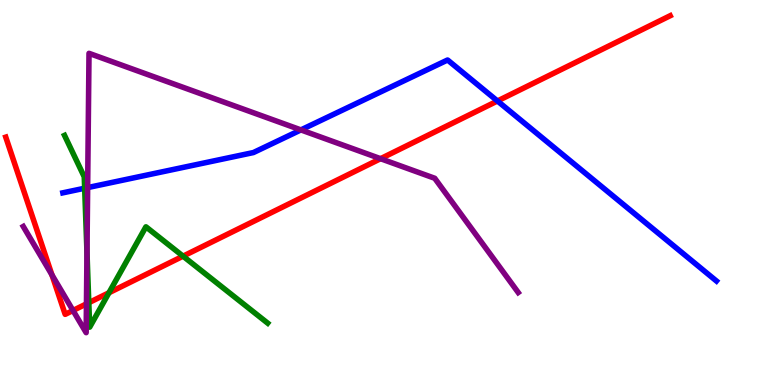[{'lines': ['blue', 'red'], 'intersections': [{'x': 6.42, 'y': 7.38}]}, {'lines': ['green', 'red'], 'intersections': [{'x': 1.15, 'y': 2.14}, {'x': 1.41, 'y': 2.4}, {'x': 2.36, 'y': 3.35}]}, {'lines': ['purple', 'red'], 'intersections': [{'x': 0.67, 'y': 2.86}, {'x': 0.942, 'y': 1.94}, {'x': 1.12, 'y': 2.11}, {'x': 4.91, 'y': 5.88}]}, {'lines': ['blue', 'green'], 'intersections': [{'x': 1.09, 'y': 5.11}]}, {'lines': ['blue', 'purple'], 'intersections': [{'x': 1.13, 'y': 5.13}, {'x': 3.88, 'y': 6.63}]}, {'lines': ['green', 'purple'], 'intersections': [{'x': 1.12, 'y': 3.44}]}]